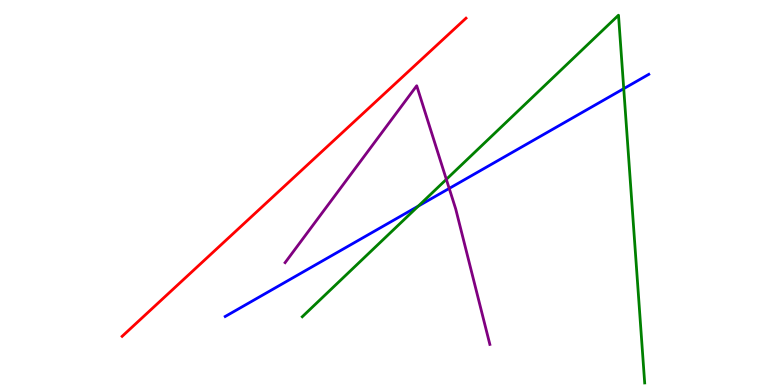[{'lines': ['blue', 'red'], 'intersections': []}, {'lines': ['green', 'red'], 'intersections': []}, {'lines': ['purple', 'red'], 'intersections': []}, {'lines': ['blue', 'green'], 'intersections': [{'x': 5.4, 'y': 4.65}, {'x': 8.05, 'y': 7.7}]}, {'lines': ['blue', 'purple'], 'intersections': [{'x': 5.8, 'y': 5.11}]}, {'lines': ['green', 'purple'], 'intersections': [{'x': 5.76, 'y': 5.34}]}]